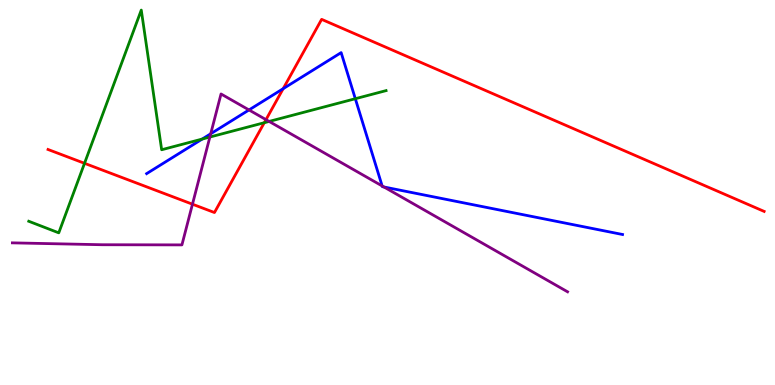[{'lines': ['blue', 'red'], 'intersections': [{'x': 3.65, 'y': 7.7}]}, {'lines': ['green', 'red'], 'intersections': [{'x': 1.09, 'y': 5.76}, {'x': 3.41, 'y': 6.81}]}, {'lines': ['purple', 'red'], 'intersections': [{'x': 2.48, 'y': 4.7}, {'x': 3.43, 'y': 6.89}]}, {'lines': ['blue', 'green'], 'intersections': [{'x': 2.61, 'y': 6.39}, {'x': 4.58, 'y': 7.44}]}, {'lines': ['blue', 'purple'], 'intersections': [{'x': 2.72, 'y': 6.53}, {'x': 3.21, 'y': 7.14}, {'x': 4.93, 'y': 5.17}, {'x': 4.95, 'y': 5.14}]}, {'lines': ['green', 'purple'], 'intersections': [{'x': 2.71, 'y': 6.44}, {'x': 3.47, 'y': 6.85}]}]